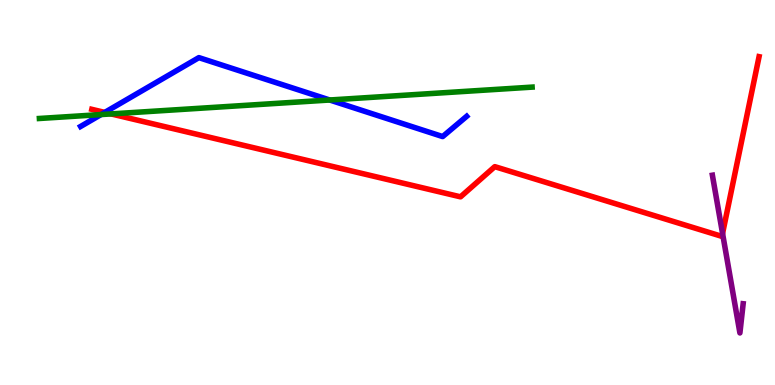[{'lines': ['blue', 'red'], 'intersections': [{'x': 1.35, 'y': 7.08}]}, {'lines': ['green', 'red'], 'intersections': [{'x': 1.43, 'y': 7.04}]}, {'lines': ['purple', 'red'], 'intersections': [{'x': 9.32, 'y': 3.94}]}, {'lines': ['blue', 'green'], 'intersections': [{'x': 1.3, 'y': 7.02}, {'x': 4.25, 'y': 7.4}]}, {'lines': ['blue', 'purple'], 'intersections': []}, {'lines': ['green', 'purple'], 'intersections': []}]